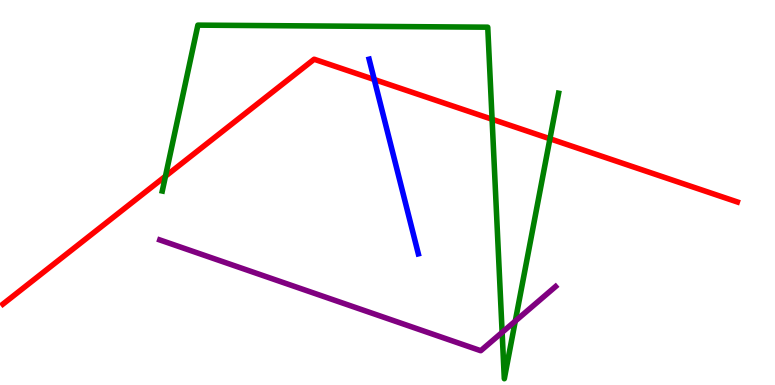[{'lines': ['blue', 'red'], 'intersections': [{'x': 4.83, 'y': 7.93}]}, {'lines': ['green', 'red'], 'intersections': [{'x': 2.14, 'y': 5.42}, {'x': 6.35, 'y': 6.9}, {'x': 7.1, 'y': 6.4}]}, {'lines': ['purple', 'red'], 'intersections': []}, {'lines': ['blue', 'green'], 'intersections': []}, {'lines': ['blue', 'purple'], 'intersections': []}, {'lines': ['green', 'purple'], 'intersections': [{'x': 6.48, 'y': 1.37}, {'x': 6.65, 'y': 1.66}]}]